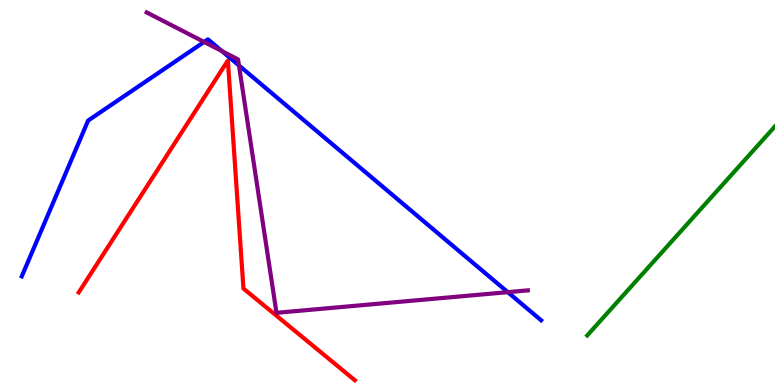[{'lines': ['blue', 'red'], 'intersections': []}, {'lines': ['green', 'red'], 'intersections': []}, {'lines': ['purple', 'red'], 'intersections': []}, {'lines': ['blue', 'green'], 'intersections': []}, {'lines': ['blue', 'purple'], 'intersections': [{'x': 2.63, 'y': 8.91}, {'x': 2.86, 'y': 8.67}, {'x': 3.08, 'y': 8.3}, {'x': 6.55, 'y': 2.41}]}, {'lines': ['green', 'purple'], 'intersections': []}]